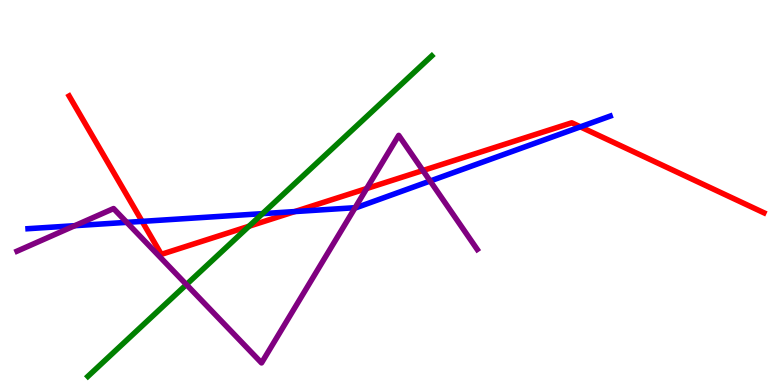[{'lines': ['blue', 'red'], 'intersections': [{'x': 1.83, 'y': 4.25}, {'x': 3.8, 'y': 4.5}, {'x': 7.49, 'y': 6.71}]}, {'lines': ['green', 'red'], 'intersections': [{'x': 3.21, 'y': 4.12}]}, {'lines': ['purple', 'red'], 'intersections': [{'x': 4.73, 'y': 5.1}, {'x': 5.46, 'y': 5.57}]}, {'lines': ['blue', 'green'], 'intersections': [{'x': 3.39, 'y': 4.45}]}, {'lines': ['blue', 'purple'], 'intersections': [{'x': 0.965, 'y': 4.14}, {'x': 1.64, 'y': 4.22}, {'x': 4.58, 'y': 4.61}, {'x': 5.55, 'y': 5.3}]}, {'lines': ['green', 'purple'], 'intersections': [{'x': 2.41, 'y': 2.61}]}]